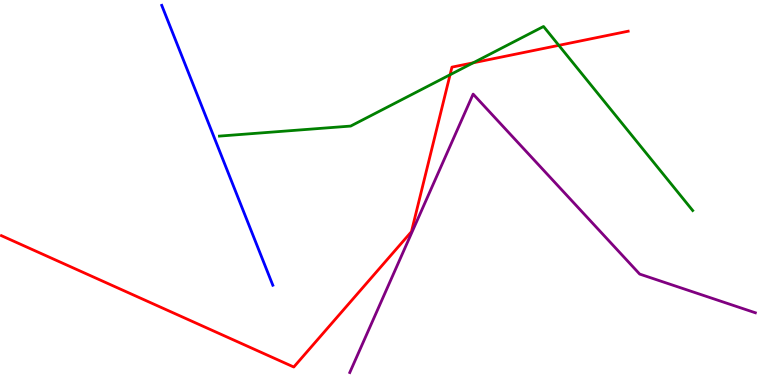[{'lines': ['blue', 'red'], 'intersections': []}, {'lines': ['green', 'red'], 'intersections': [{'x': 5.81, 'y': 8.06}, {'x': 6.11, 'y': 8.37}, {'x': 7.21, 'y': 8.82}]}, {'lines': ['purple', 'red'], 'intersections': []}, {'lines': ['blue', 'green'], 'intersections': []}, {'lines': ['blue', 'purple'], 'intersections': []}, {'lines': ['green', 'purple'], 'intersections': []}]